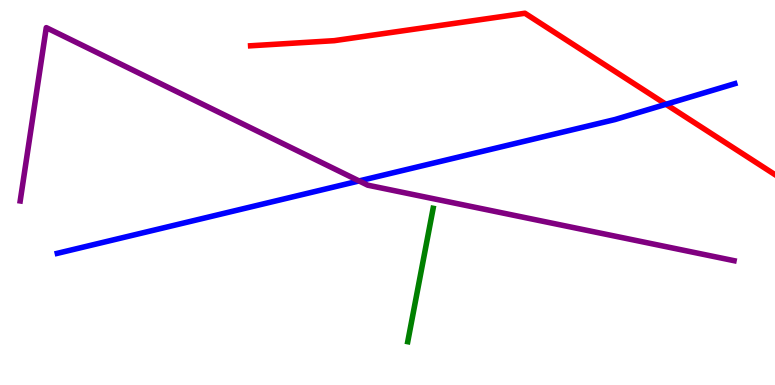[{'lines': ['blue', 'red'], 'intersections': [{'x': 8.59, 'y': 7.29}]}, {'lines': ['green', 'red'], 'intersections': []}, {'lines': ['purple', 'red'], 'intersections': []}, {'lines': ['blue', 'green'], 'intersections': []}, {'lines': ['blue', 'purple'], 'intersections': [{'x': 4.63, 'y': 5.3}]}, {'lines': ['green', 'purple'], 'intersections': []}]